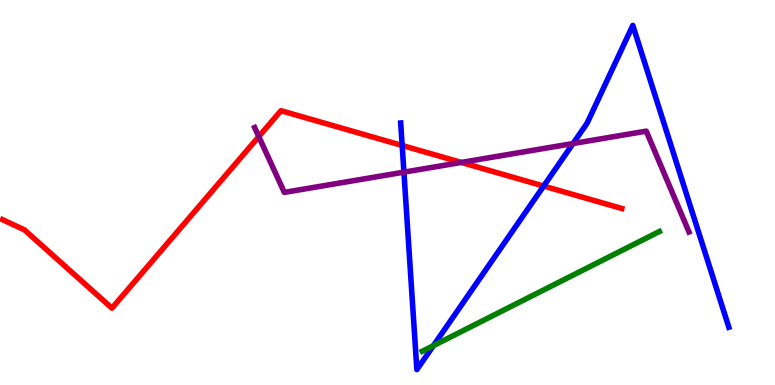[{'lines': ['blue', 'red'], 'intersections': [{'x': 5.19, 'y': 6.22}, {'x': 7.01, 'y': 5.17}]}, {'lines': ['green', 'red'], 'intersections': []}, {'lines': ['purple', 'red'], 'intersections': [{'x': 3.34, 'y': 6.45}, {'x': 5.95, 'y': 5.78}]}, {'lines': ['blue', 'green'], 'intersections': [{'x': 5.59, 'y': 1.02}]}, {'lines': ['blue', 'purple'], 'intersections': [{'x': 5.21, 'y': 5.53}, {'x': 7.39, 'y': 6.27}]}, {'lines': ['green', 'purple'], 'intersections': []}]